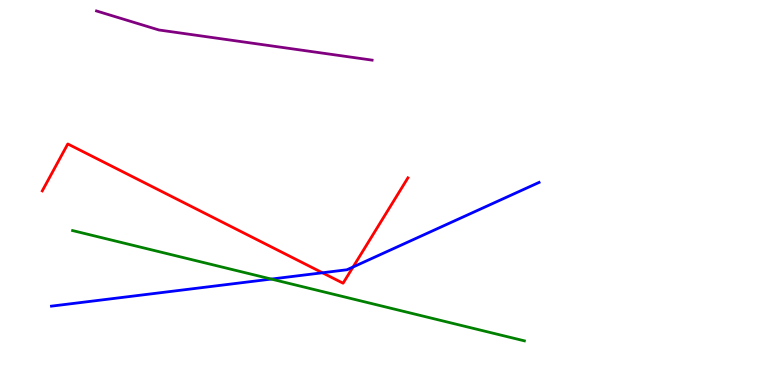[{'lines': ['blue', 'red'], 'intersections': [{'x': 4.16, 'y': 2.91}, {'x': 4.56, 'y': 3.07}]}, {'lines': ['green', 'red'], 'intersections': []}, {'lines': ['purple', 'red'], 'intersections': []}, {'lines': ['blue', 'green'], 'intersections': [{'x': 3.5, 'y': 2.75}]}, {'lines': ['blue', 'purple'], 'intersections': []}, {'lines': ['green', 'purple'], 'intersections': []}]